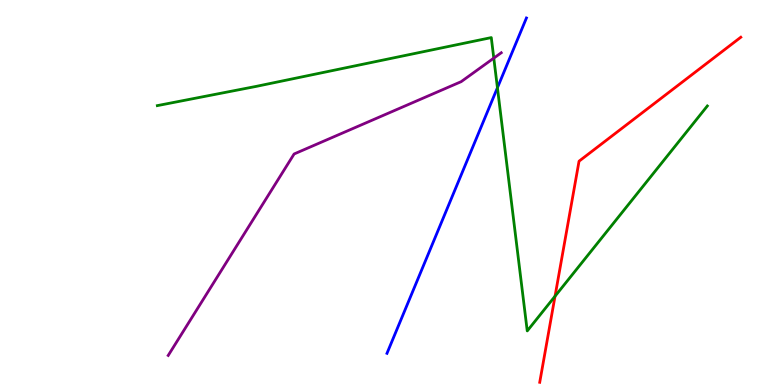[{'lines': ['blue', 'red'], 'intersections': []}, {'lines': ['green', 'red'], 'intersections': [{'x': 7.16, 'y': 2.31}]}, {'lines': ['purple', 'red'], 'intersections': []}, {'lines': ['blue', 'green'], 'intersections': [{'x': 6.42, 'y': 7.72}]}, {'lines': ['blue', 'purple'], 'intersections': []}, {'lines': ['green', 'purple'], 'intersections': [{'x': 6.37, 'y': 8.49}]}]